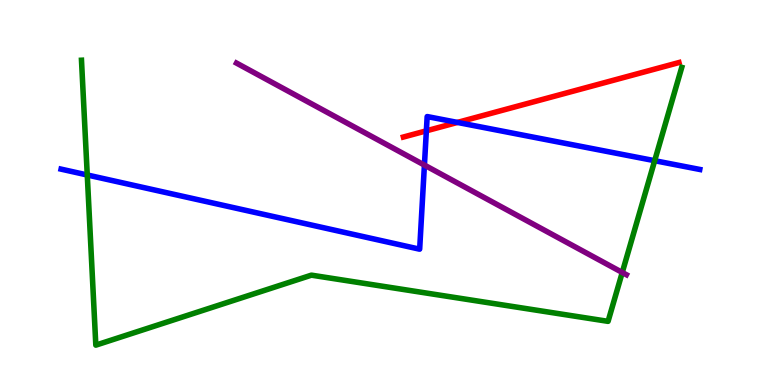[{'lines': ['blue', 'red'], 'intersections': [{'x': 5.5, 'y': 6.6}, {'x': 5.9, 'y': 6.82}]}, {'lines': ['green', 'red'], 'intersections': []}, {'lines': ['purple', 'red'], 'intersections': []}, {'lines': ['blue', 'green'], 'intersections': [{'x': 1.13, 'y': 5.45}, {'x': 8.45, 'y': 5.83}]}, {'lines': ['blue', 'purple'], 'intersections': [{'x': 5.48, 'y': 5.71}]}, {'lines': ['green', 'purple'], 'intersections': [{'x': 8.03, 'y': 2.92}]}]